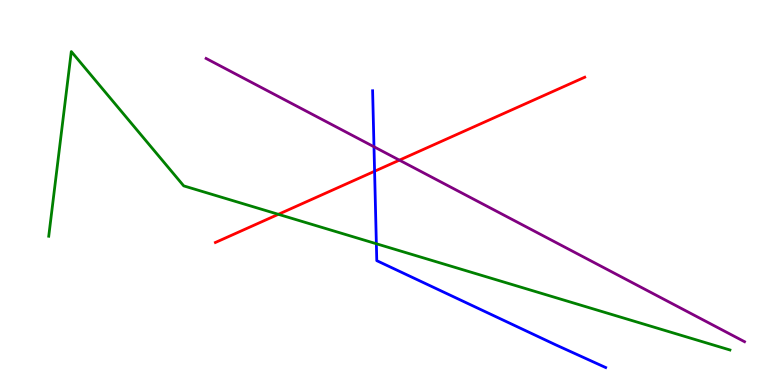[{'lines': ['blue', 'red'], 'intersections': [{'x': 4.83, 'y': 5.55}]}, {'lines': ['green', 'red'], 'intersections': [{'x': 3.59, 'y': 4.43}]}, {'lines': ['purple', 'red'], 'intersections': [{'x': 5.15, 'y': 5.84}]}, {'lines': ['blue', 'green'], 'intersections': [{'x': 4.86, 'y': 3.67}]}, {'lines': ['blue', 'purple'], 'intersections': [{'x': 4.83, 'y': 6.19}]}, {'lines': ['green', 'purple'], 'intersections': []}]